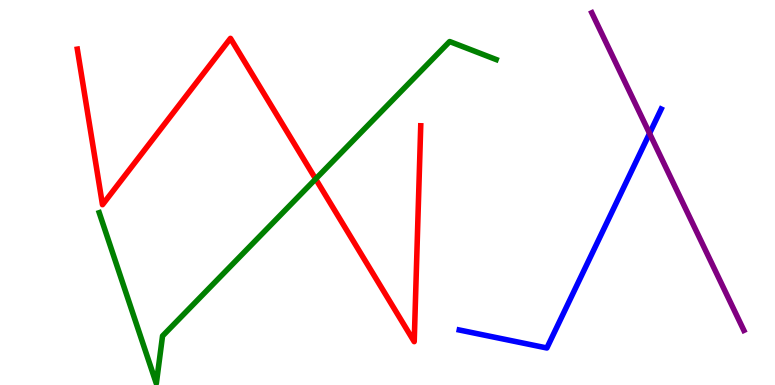[{'lines': ['blue', 'red'], 'intersections': []}, {'lines': ['green', 'red'], 'intersections': [{'x': 4.07, 'y': 5.35}]}, {'lines': ['purple', 'red'], 'intersections': []}, {'lines': ['blue', 'green'], 'intersections': []}, {'lines': ['blue', 'purple'], 'intersections': [{'x': 8.38, 'y': 6.53}]}, {'lines': ['green', 'purple'], 'intersections': []}]